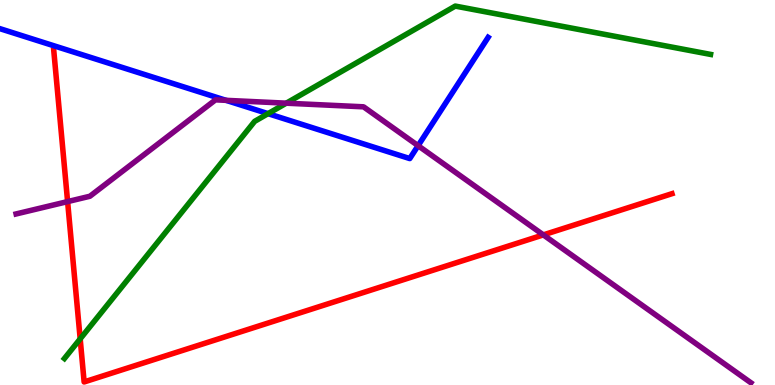[{'lines': ['blue', 'red'], 'intersections': []}, {'lines': ['green', 'red'], 'intersections': [{'x': 1.03, 'y': 1.2}]}, {'lines': ['purple', 'red'], 'intersections': [{'x': 0.872, 'y': 4.76}, {'x': 7.01, 'y': 3.9}]}, {'lines': ['blue', 'green'], 'intersections': [{'x': 3.46, 'y': 7.05}]}, {'lines': ['blue', 'purple'], 'intersections': [{'x': 2.92, 'y': 7.39}, {'x': 5.39, 'y': 6.22}]}, {'lines': ['green', 'purple'], 'intersections': [{'x': 3.69, 'y': 7.32}]}]